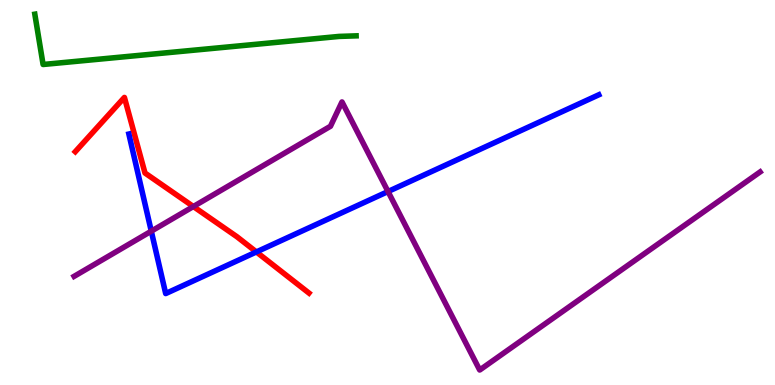[{'lines': ['blue', 'red'], 'intersections': [{'x': 3.31, 'y': 3.46}]}, {'lines': ['green', 'red'], 'intersections': []}, {'lines': ['purple', 'red'], 'intersections': [{'x': 2.49, 'y': 4.64}]}, {'lines': ['blue', 'green'], 'intersections': []}, {'lines': ['blue', 'purple'], 'intersections': [{'x': 1.95, 'y': 4.0}, {'x': 5.01, 'y': 5.03}]}, {'lines': ['green', 'purple'], 'intersections': []}]